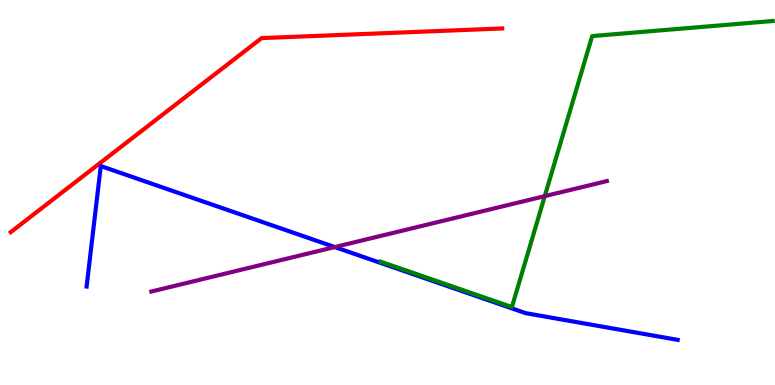[{'lines': ['blue', 'red'], 'intersections': []}, {'lines': ['green', 'red'], 'intersections': []}, {'lines': ['purple', 'red'], 'intersections': []}, {'lines': ['blue', 'green'], 'intersections': []}, {'lines': ['blue', 'purple'], 'intersections': [{'x': 4.32, 'y': 3.58}]}, {'lines': ['green', 'purple'], 'intersections': [{'x': 7.03, 'y': 4.91}]}]